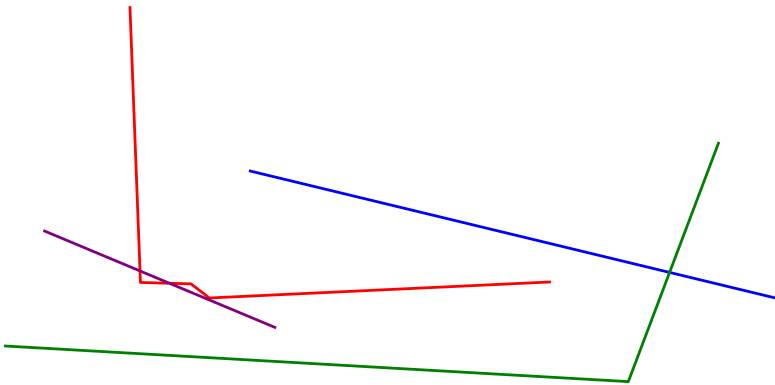[{'lines': ['blue', 'red'], 'intersections': []}, {'lines': ['green', 'red'], 'intersections': []}, {'lines': ['purple', 'red'], 'intersections': [{'x': 1.81, 'y': 2.96}, {'x': 2.19, 'y': 2.64}]}, {'lines': ['blue', 'green'], 'intersections': [{'x': 8.64, 'y': 2.92}]}, {'lines': ['blue', 'purple'], 'intersections': []}, {'lines': ['green', 'purple'], 'intersections': []}]